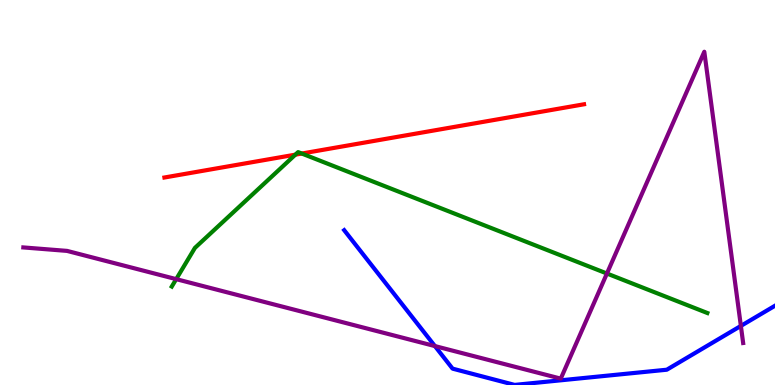[{'lines': ['blue', 'red'], 'intersections': []}, {'lines': ['green', 'red'], 'intersections': [{'x': 3.81, 'y': 5.98}, {'x': 3.89, 'y': 6.01}]}, {'lines': ['purple', 'red'], 'intersections': []}, {'lines': ['blue', 'green'], 'intersections': []}, {'lines': ['blue', 'purple'], 'intersections': [{'x': 5.61, 'y': 1.01}, {'x': 9.56, 'y': 1.53}]}, {'lines': ['green', 'purple'], 'intersections': [{'x': 2.27, 'y': 2.75}, {'x': 7.83, 'y': 2.9}]}]